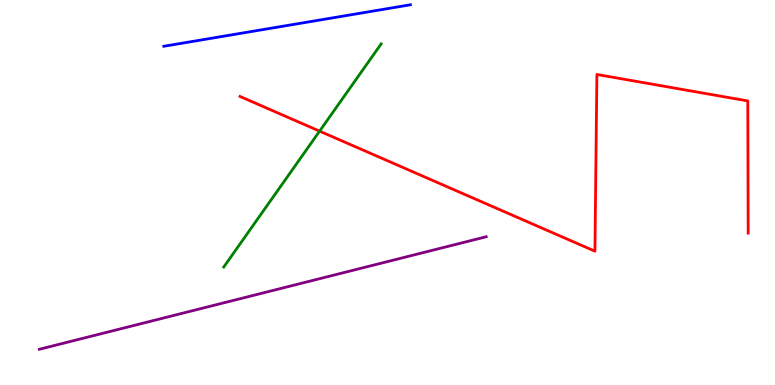[{'lines': ['blue', 'red'], 'intersections': []}, {'lines': ['green', 'red'], 'intersections': [{'x': 4.12, 'y': 6.59}]}, {'lines': ['purple', 'red'], 'intersections': []}, {'lines': ['blue', 'green'], 'intersections': []}, {'lines': ['blue', 'purple'], 'intersections': []}, {'lines': ['green', 'purple'], 'intersections': []}]